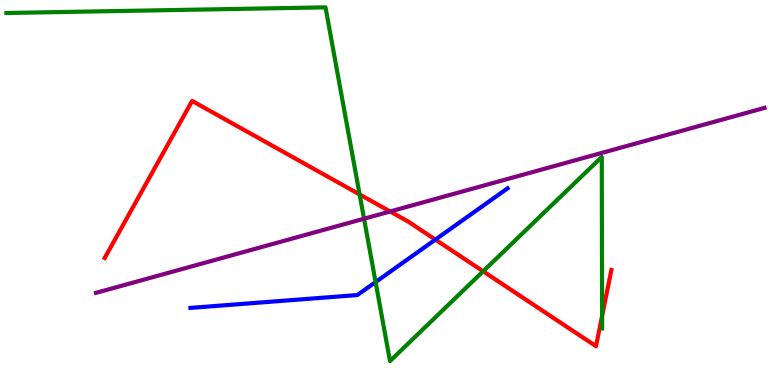[{'lines': ['blue', 'red'], 'intersections': [{'x': 5.62, 'y': 3.78}]}, {'lines': ['green', 'red'], 'intersections': [{'x': 4.64, 'y': 4.95}, {'x': 6.23, 'y': 2.95}, {'x': 7.77, 'y': 1.79}]}, {'lines': ['purple', 'red'], 'intersections': [{'x': 5.03, 'y': 4.51}]}, {'lines': ['blue', 'green'], 'intersections': [{'x': 4.85, 'y': 2.67}]}, {'lines': ['blue', 'purple'], 'intersections': []}, {'lines': ['green', 'purple'], 'intersections': [{'x': 4.7, 'y': 4.32}]}]